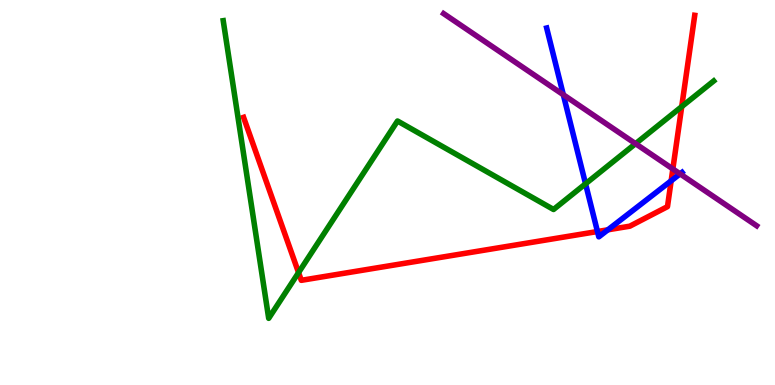[{'lines': ['blue', 'red'], 'intersections': [{'x': 7.71, 'y': 3.99}, {'x': 7.84, 'y': 4.03}, {'x': 8.66, 'y': 5.3}]}, {'lines': ['green', 'red'], 'intersections': [{'x': 3.85, 'y': 2.92}, {'x': 8.8, 'y': 7.23}]}, {'lines': ['purple', 'red'], 'intersections': [{'x': 8.68, 'y': 5.61}]}, {'lines': ['blue', 'green'], 'intersections': [{'x': 7.56, 'y': 5.23}]}, {'lines': ['blue', 'purple'], 'intersections': [{'x': 7.27, 'y': 7.54}, {'x': 8.78, 'y': 5.48}]}, {'lines': ['green', 'purple'], 'intersections': [{'x': 8.2, 'y': 6.27}]}]